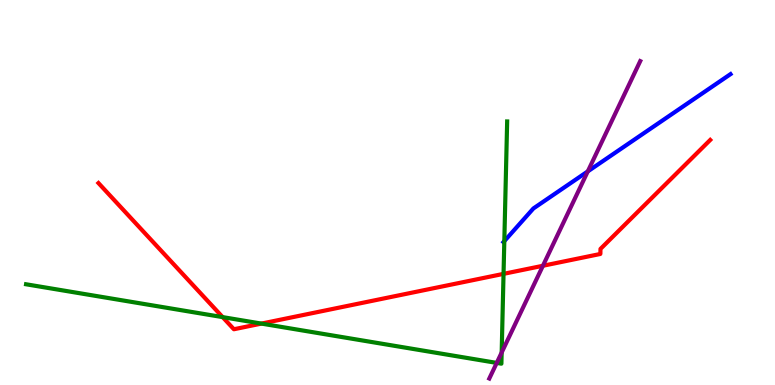[{'lines': ['blue', 'red'], 'intersections': []}, {'lines': ['green', 'red'], 'intersections': [{'x': 2.87, 'y': 1.76}, {'x': 3.37, 'y': 1.59}, {'x': 6.5, 'y': 2.89}]}, {'lines': ['purple', 'red'], 'intersections': [{'x': 7.01, 'y': 3.1}]}, {'lines': ['blue', 'green'], 'intersections': [{'x': 6.51, 'y': 3.74}]}, {'lines': ['blue', 'purple'], 'intersections': [{'x': 7.58, 'y': 5.55}]}, {'lines': ['green', 'purple'], 'intersections': [{'x': 6.41, 'y': 0.574}, {'x': 6.47, 'y': 0.844}]}]